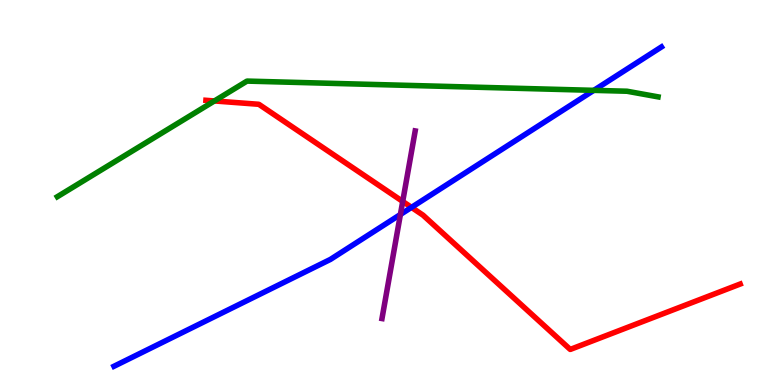[{'lines': ['blue', 'red'], 'intersections': [{'x': 5.31, 'y': 4.61}]}, {'lines': ['green', 'red'], 'intersections': [{'x': 2.77, 'y': 7.38}]}, {'lines': ['purple', 'red'], 'intersections': [{'x': 5.2, 'y': 4.77}]}, {'lines': ['blue', 'green'], 'intersections': [{'x': 7.66, 'y': 7.65}]}, {'lines': ['blue', 'purple'], 'intersections': [{'x': 5.17, 'y': 4.43}]}, {'lines': ['green', 'purple'], 'intersections': []}]